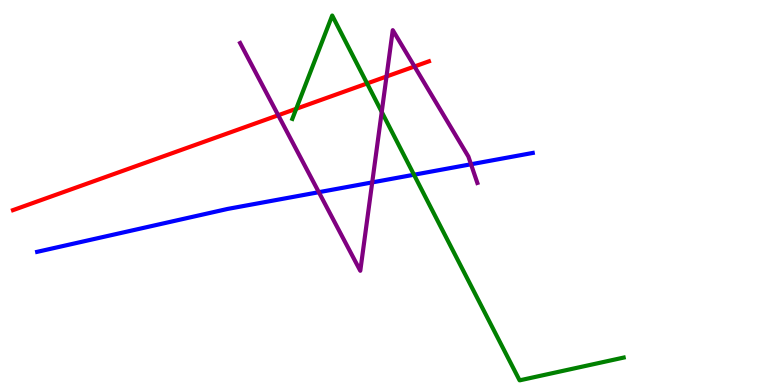[{'lines': ['blue', 'red'], 'intersections': []}, {'lines': ['green', 'red'], 'intersections': [{'x': 3.82, 'y': 7.17}, {'x': 4.74, 'y': 7.83}]}, {'lines': ['purple', 'red'], 'intersections': [{'x': 3.59, 'y': 7.01}, {'x': 4.99, 'y': 8.01}, {'x': 5.35, 'y': 8.27}]}, {'lines': ['blue', 'green'], 'intersections': [{'x': 5.34, 'y': 5.46}]}, {'lines': ['blue', 'purple'], 'intersections': [{'x': 4.11, 'y': 5.01}, {'x': 4.8, 'y': 5.26}, {'x': 6.08, 'y': 5.73}]}, {'lines': ['green', 'purple'], 'intersections': [{'x': 4.93, 'y': 7.09}]}]